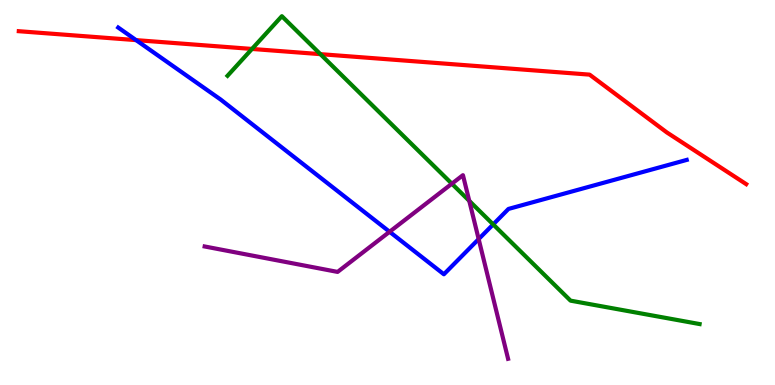[{'lines': ['blue', 'red'], 'intersections': [{'x': 1.76, 'y': 8.96}]}, {'lines': ['green', 'red'], 'intersections': [{'x': 3.25, 'y': 8.73}, {'x': 4.13, 'y': 8.59}]}, {'lines': ['purple', 'red'], 'intersections': []}, {'lines': ['blue', 'green'], 'intersections': [{'x': 6.36, 'y': 4.17}]}, {'lines': ['blue', 'purple'], 'intersections': [{'x': 5.03, 'y': 3.98}, {'x': 6.18, 'y': 3.79}]}, {'lines': ['green', 'purple'], 'intersections': [{'x': 5.83, 'y': 5.23}, {'x': 6.06, 'y': 4.78}]}]